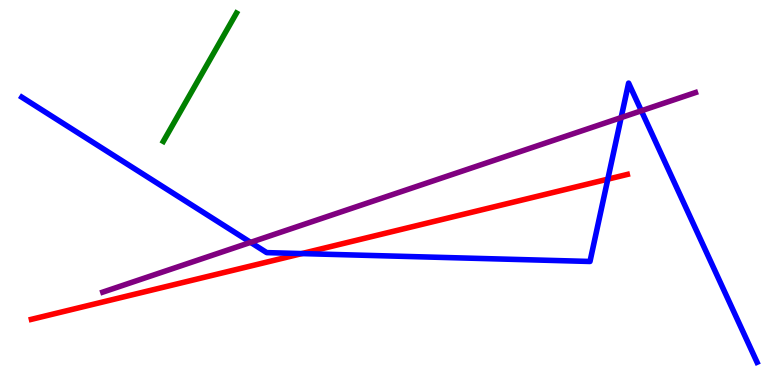[{'lines': ['blue', 'red'], 'intersections': [{'x': 3.89, 'y': 3.41}, {'x': 7.84, 'y': 5.35}]}, {'lines': ['green', 'red'], 'intersections': []}, {'lines': ['purple', 'red'], 'intersections': []}, {'lines': ['blue', 'green'], 'intersections': []}, {'lines': ['blue', 'purple'], 'intersections': [{'x': 3.23, 'y': 3.7}, {'x': 8.01, 'y': 6.95}, {'x': 8.28, 'y': 7.12}]}, {'lines': ['green', 'purple'], 'intersections': []}]